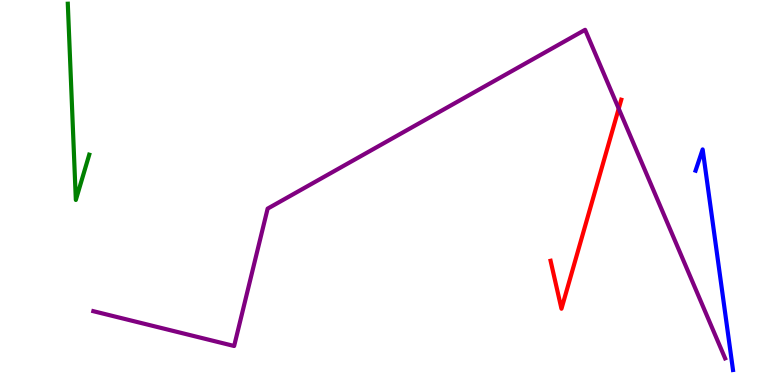[{'lines': ['blue', 'red'], 'intersections': []}, {'lines': ['green', 'red'], 'intersections': []}, {'lines': ['purple', 'red'], 'intersections': [{'x': 7.98, 'y': 7.18}]}, {'lines': ['blue', 'green'], 'intersections': []}, {'lines': ['blue', 'purple'], 'intersections': []}, {'lines': ['green', 'purple'], 'intersections': []}]